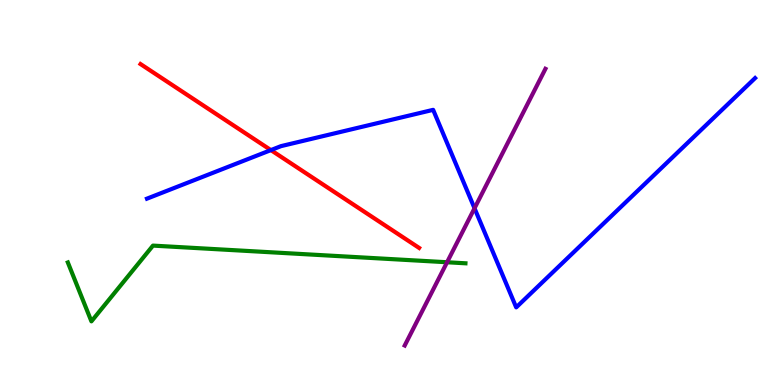[{'lines': ['blue', 'red'], 'intersections': [{'x': 3.5, 'y': 6.1}]}, {'lines': ['green', 'red'], 'intersections': []}, {'lines': ['purple', 'red'], 'intersections': []}, {'lines': ['blue', 'green'], 'intersections': []}, {'lines': ['blue', 'purple'], 'intersections': [{'x': 6.12, 'y': 4.59}]}, {'lines': ['green', 'purple'], 'intersections': [{'x': 5.77, 'y': 3.19}]}]